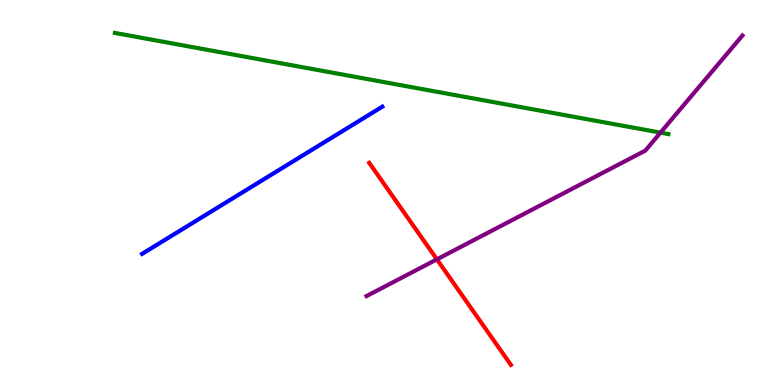[{'lines': ['blue', 'red'], 'intersections': []}, {'lines': ['green', 'red'], 'intersections': []}, {'lines': ['purple', 'red'], 'intersections': [{'x': 5.64, 'y': 3.26}]}, {'lines': ['blue', 'green'], 'intersections': []}, {'lines': ['blue', 'purple'], 'intersections': []}, {'lines': ['green', 'purple'], 'intersections': [{'x': 8.52, 'y': 6.56}]}]